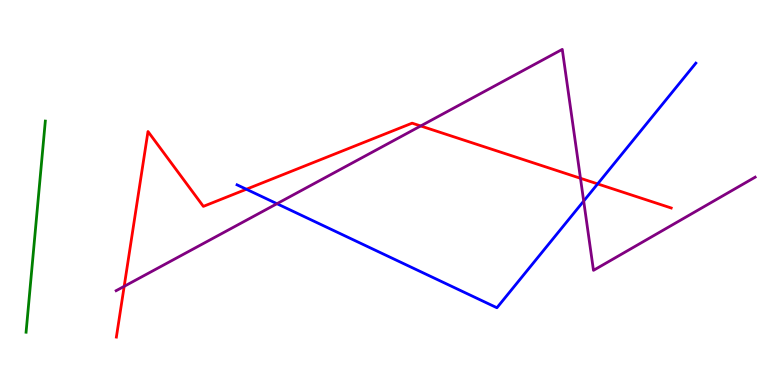[{'lines': ['blue', 'red'], 'intersections': [{'x': 3.18, 'y': 5.08}, {'x': 7.71, 'y': 5.22}]}, {'lines': ['green', 'red'], 'intersections': []}, {'lines': ['purple', 'red'], 'intersections': [{'x': 1.6, 'y': 2.56}, {'x': 5.43, 'y': 6.73}, {'x': 7.49, 'y': 5.37}]}, {'lines': ['blue', 'green'], 'intersections': []}, {'lines': ['blue', 'purple'], 'intersections': [{'x': 3.57, 'y': 4.71}, {'x': 7.53, 'y': 4.78}]}, {'lines': ['green', 'purple'], 'intersections': []}]